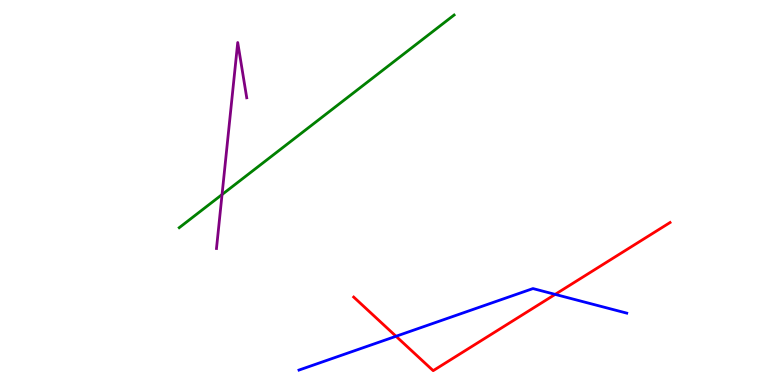[{'lines': ['blue', 'red'], 'intersections': [{'x': 5.11, 'y': 1.27}, {'x': 7.16, 'y': 2.35}]}, {'lines': ['green', 'red'], 'intersections': []}, {'lines': ['purple', 'red'], 'intersections': []}, {'lines': ['blue', 'green'], 'intersections': []}, {'lines': ['blue', 'purple'], 'intersections': []}, {'lines': ['green', 'purple'], 'intersections': [{'x': 2.87, 'y': 4.95}]}]